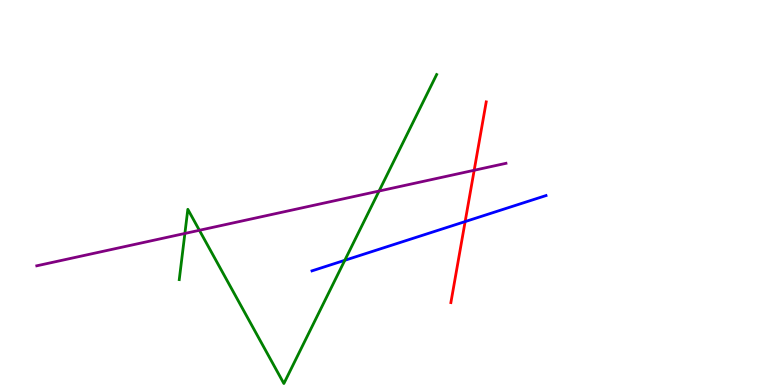[{'lines': ['blue', 'red'], 'intersections': [{'x': 6.0, 'y': 4.24}]}, {'lines': ['green', 'red'], 'intersections': []}, {'lines': ['purple', 'red'], 'intersections': [{'x': 6.12, 'y': 5.58}]}, {'lines': ['blue', 'green'], 'intersections': [{'x': 4.45, 'y': 3.24}]}, {'lines': ['blue', 'purple'], 'intersections': []}, {'lines': ['green', 'purple'], 'intersections': [{'x': 2.39, 'y': 3.94}, {'x': 2.57, 'y': 4.02}, {'x': 4.89, 'y': 5.04}]}]